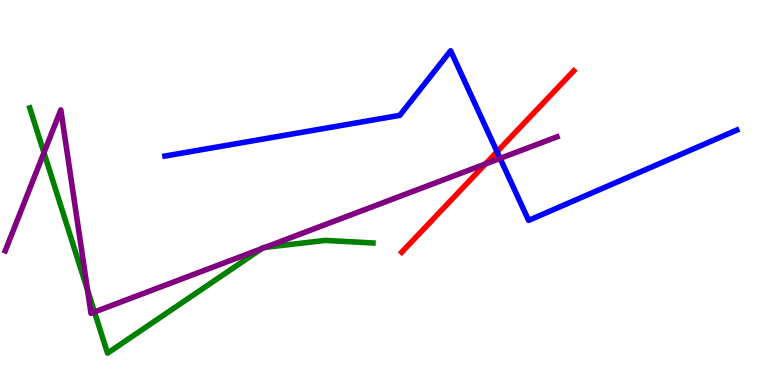[{'lines': ['blue', 'red'], 'intersections': [{'x': 6.41, 'y': 6.06}]}, {'lines': ['green', 'red'], 'intersections': []}, {'lines': ['purple', 'red'], 'intersections': [{'x': 6.26, 'y': 5.74}]}, {'lines': ['blue', 'green'], 'intersections': []}, {'lines': ['blue', 'purple'], 'intersections': [{'x': 6.45, 'y': 5.89}]}, {'lines': ['green', 'purple'], 'intersections': [{'x': 0.567, 'y': 6.03}, {'x': 1.13, 'y': 2.46}, {'x': 1.22, 'y': 1.9}, {'x': 3.38, 'y': 3.54}, {'x': 3.42, 'y': 3.58}]}]